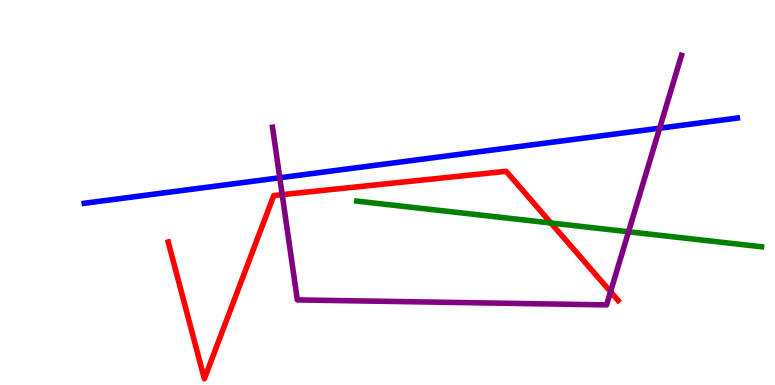[{'lines': ['blue', 'red'], 'intersections': []}, {'lines': ['green', 'red'], 'intersections': [{'x': 7.11, 'y': 4.21}]}, {'lines': ['purple', 'red'], 'intersections': [{'x': 3.64, 'y': 4.94}, {'x': 7.88, 'y': 2.42}]}, {'lines': ['blue', 'green'], 'intersections': []}, {'lines': ['blue', 'purple'], 'intersections': [{'x': 3.61, 'y': 5.38}, {'x': 8.51, 'y': 6.67}]}, {'lines': ['green', 'purple'], 'intersections': [{'x': 8.11, 'y': 3.98}]}]